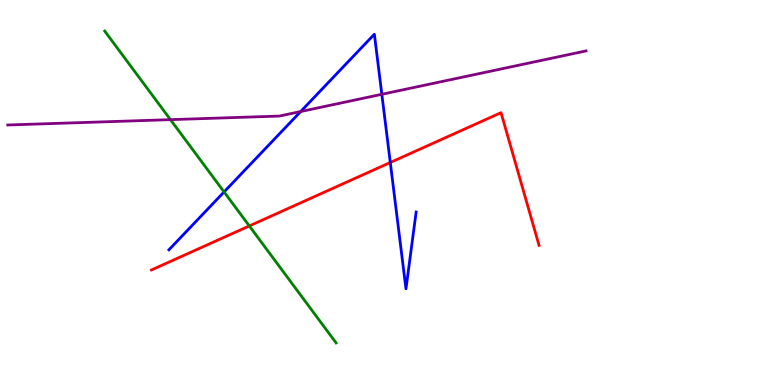[{'lines': ['blue', 'red'], 'intersections': [{'x': 5.04, 'y': 5.78}]}, {'lines': ['green', 'red'], 'intersections': [{'x': 3.22, 'y': 4.13}]}, {'lines': ['purple', 'red'], 'intersections': []}, {'lines': ['blue', 'green'], 'intersections': [{'x': 2.89, 'y': 5.01}]}, {'lines': ['blue', 'purple'], 'intersections': [{'x': 3.88, 'y': 7.1}, {'x': 4.93, 'y': 7.55}]}, {'lines': ['green', 'purple'], 'intersections': [{'x': 2.2, 'y': 6.89}]}]